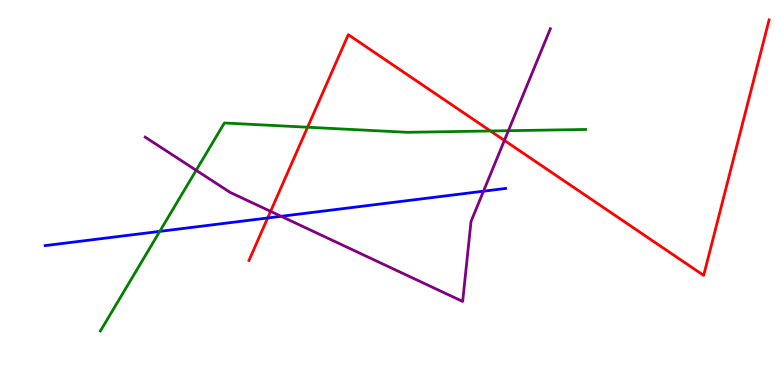[{'lines': ['blue', 'red'], 'intersections': [{'x': 3.45, 'y': 4.34}]}, {'lines': ['green', 'red'], 'intersections': [{'x': 3.97, 'y': 6.7}, {'x': 6.33, 'y': 6.6}]}, {'lines': ['purple', 'red'], 'intersections': [{'x': 3.49, 'y': 4.51}, {'x': 6.51, 'y': 6.35}]}, {'lines': ['blue', 'green'], 'intersections': [{'x': 2.06, 'y': 3.99}]}, {'lines': ['blue', 'purple'], 'intersections': [{'x': 3.63, 'y': 4.38}, {'x': 6.24, 'y': 5.03}]}, {'lines': ['green', 'purple'], 'intersections': [{'x': 2.53, 'y': 5.58}, {'x': 6.56, 'y': 6.61}]}]